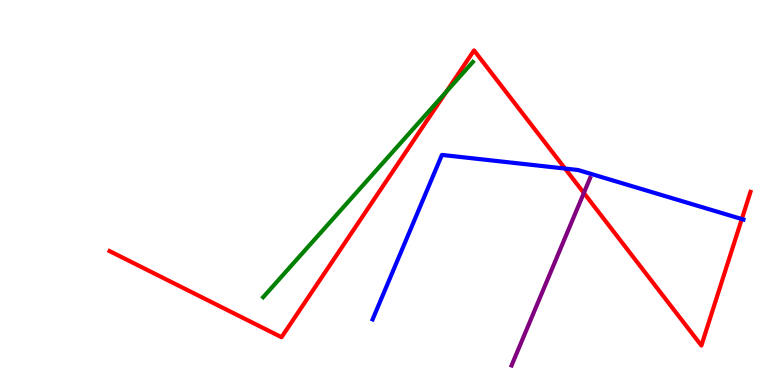[{'lines': ['blue', 'red'], 'intersections': [{'x': 7.29, 'y': 5.62}, {'x': 9.57, 'y': 4.31}]}, {'lines': ['green', 'red'], 'intersections': [{'x': 5.76, 'y': 7.62}]}, {'lines': ['purple', 'red'], 'intersections': [{'x': 7.53, 'y': 4.99}]}, {'lines': ['blue', 'green'], 'intersections': []}, {'lines': ['blue', 'purple'], 'intersections': []}, {'lines': ['green', 'purple'], 'intersections': []}]